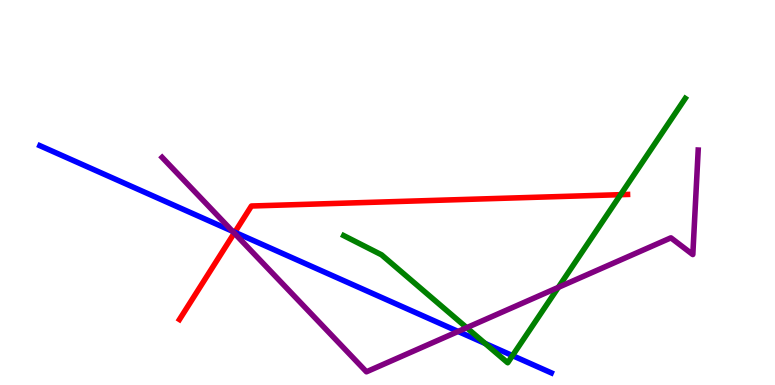[{'lines': ['blue', 'red'], 'intersections': [{'x': 3.03, 'y': 3.97}]}, {'lines': ['green', 'red'], 'intersections': [{'x': 8.01, 'y': 4.94}]}, {'lines': ['purple', 'red'], 'intersections': [{'x': 3.02, 'y': 3.95}]}, {'lines': ['blue', 'green'], 'intersections': [{'x': 6.26, 'y': 1.08}, {'x': 6.61, 'y': 0.763}]}, {'lines': ['blue', 'purple'], 'intersections': [{'x': 3.0, 'y': 3.99}, {'x': 5.91, 'y': 1.39}]}, {'lines': ['green', 'purple'], 'intersections': [{'x': 6.02, 'y': 1.49}, {'x': 7.2, 'y': 2.54}]}]